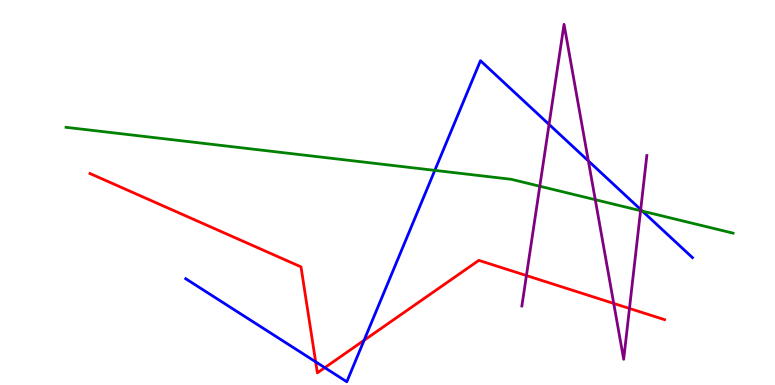[{'lines': ['blue', 'red'], 'intersections': [{'x': 4.07, 'y': 0.602}, {'x': 4.19, 'y': 0.45}, {'x': 4.7, 'y': 1.16}]}, {'lines': ['green', 'red'], 'intersections': []}, {'lines': ['purple', 'red'], 'intersections': [{'x': 6.79, 'y': 2.84}, {'x': 7.92, 'y': 2.12}, {'x': 8.12, 'y': 1.99}]}, {'lines': ['blue', 'green'], 'intersections': [{'x': 5.61, 'y': 5.57}, {'x': 8.29, 'y': 4.52}]}, {'lines': ['blue', 'purple'], 'intersections': [{'x': 7.08, 'y': 6.77}, {'x': 7.59, 'y': 5.82}, {'x': 8.27, 'y': 4.56}]}, {'lines': ['green', 'purple'], 'intersections': [{'x': 6.97, 'y': 5.16}, {'x': 7.68, 'y': 4.81}, {'x': 8.27, 'y': 4.53}]}]